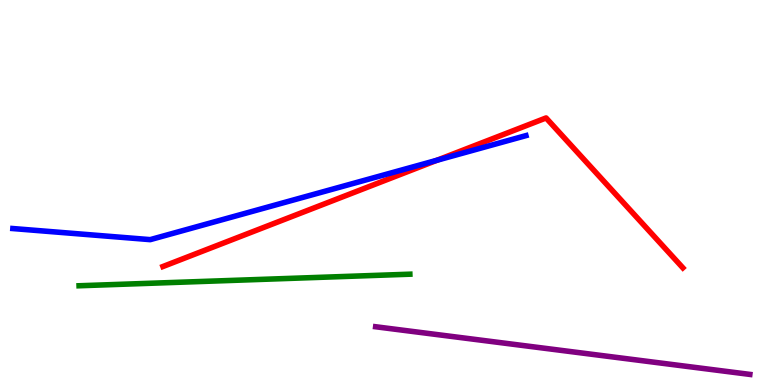[{'lines': ['blue', 'red'], 'intersections': [{'x': 5.64, 'y': 5.84}]}, {'lines': ['green', 'red'], 'intersections': []}, {'lines': ['purple', 'red'], 'intersections': []}, {'lines': ['blue', 'green'], 'intersections': []}, {'lines': ['blue', 'purple'], 'intersections': []}, {'lines': ['green', 'purple'], 'intersections': []}]